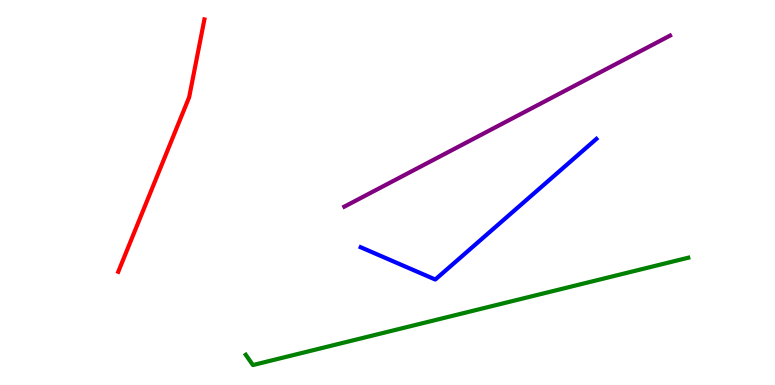[{'lines': ['blue', 'red'], 'intersections': []}, {'lines': ['green', 'red'], 'intersections': []}, {'lines': ['purple', 'red'], 'intersections': []}, {'lines': ['blue', 'green'], 'intersections': []}, {'lines': ['blue', 'purple'], 'intersections': []}, {'lines': ['green', 'purple'], 'intersections': []}]